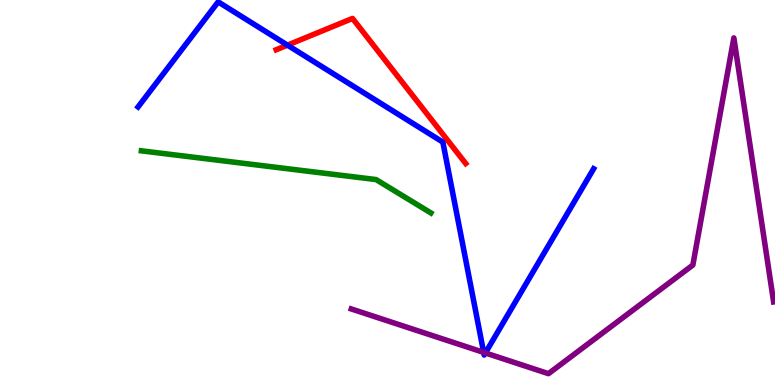[{'lines': ['blue', 'red'], 'intersections': [{'x': 3.71, 'y': 8.83}]}, {'lines': ['green', 'red'], 'intersections': []}, {'lines': ['purple', 'red'], 'intersections': []}, {'lines': ['blue', 'green'], 'intersections': []}, {'lines': ['blue', 'purple'], 'intersections': [{'x': 6.24, 'y': 0.847}, {'x': 6.26, 'y': 0.832}]}, {'lines': ['green', 'purple'], 'intersections': []}]